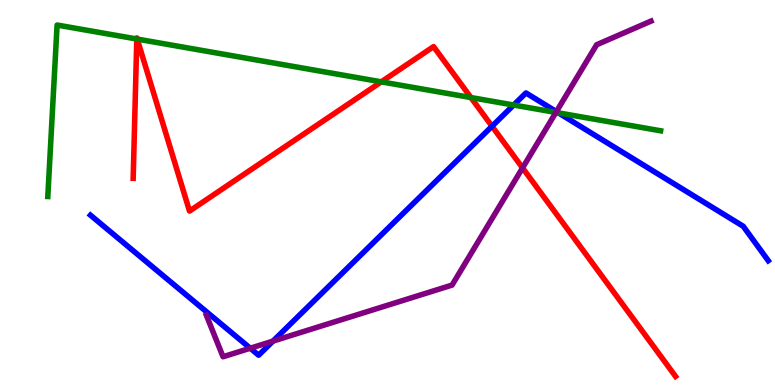[{'lines': ['blue', 'red'], 'intersections': [{'x': 6.35, 'y': 6.72}]}, {'lines': ['green', 'red'], 'intersections': [{'x': 1.77, 'y': 8.99}, {'x': 1.77, 'y': 8.99}, {'x': 4.92, 'y': 7.87}, {'x': 6.08, 'y': 7.47}]}, {'lines': ['purple', 'red'], 'intersections': [{'x': 6.74, 'y': 5.64}]}, {'lines': ['blue', 'green'], 'intersections': [{'x': 6.63, 'y': 7.27}, {'x': 7.21, 'y': 7.07}]}, {'lines': ['blue', 'purple'], 'intersections': [{'x': 3.23, 'y': 0.955}, {'x': 3.52, 'y': 1.14}, {'x': 7.18, 'y': 7.1}]}, {'lines': ['green', 'purple'], 'intersections': [{'x': 7.17, 'y': 7.08}]}]